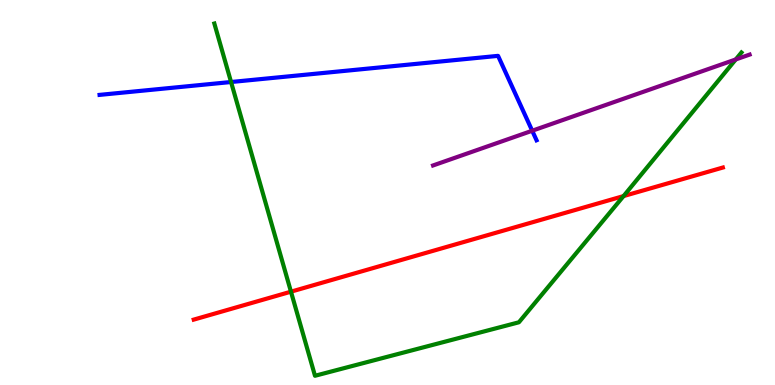[{'lines': ['blue', 'red'], 'intersections': []}, {'lines': ['green', 'red'], 'intersections': [{'x': 3.75, 'y': 2.42}, {'x': 8.05, 'y': 4.91}]}, {'lines': ['purple', 'red'], 'intersections': []}, {'lines': ['blue', 'green'], 'intersections': [{'x': 2.98, 'y': 7.87}]}, {'lines': ['blue', 'purple'], 'intersections': [{'x': 6.87, 'y': 6.6}]}, {'lines': ['green', 'purple'], 'intersections': [{'x': 9.49, 'y': 8.46}]}]